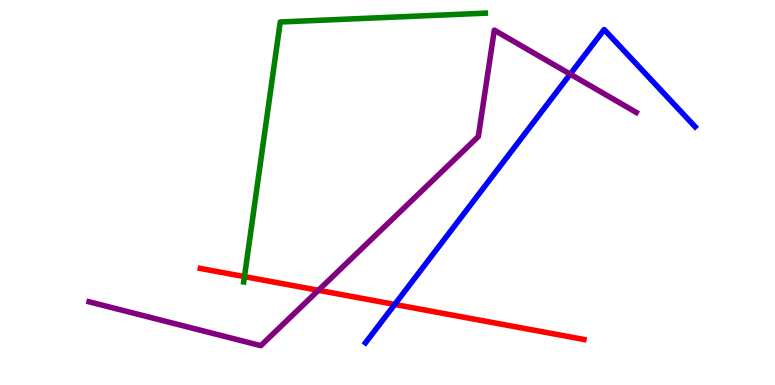[{'lines': ['blue', 'red'], 'intersections': [{'x': 5.09, 'y': 2.09}]}, {'lines': ['green', 'red'], 'intersections': [{'x': 3.15, 'y': 2.82}]}, {'lines': ['purple', 'red'], 'intersections': [{'x': 4.11, 'y': 2.46}]}, {'lines': ['blue', 'green'], 'intersections': []}, {'lines': ['blue', 'purple'], 'intersections': [{'x': 7.36, 'y': 8.07}]}, {'lines': ['green', 'purple'], 'intersections': []}]